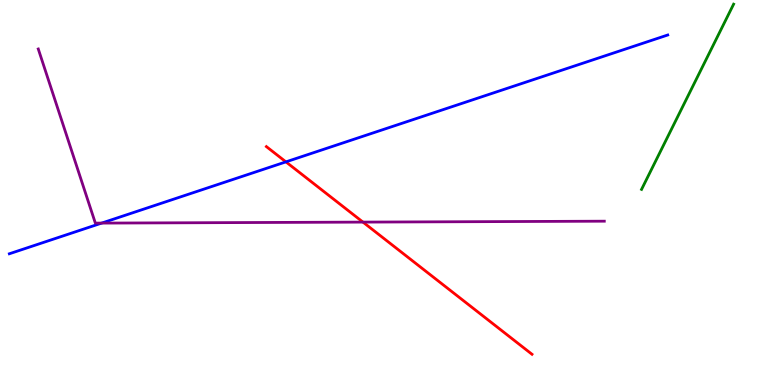[{'lines': ['blue', 'red'], 'intersections': [{'x': 3.69, 'y': 5.8}]}, {'lines': ['green', 'red'], 'intersections': []}, {'lines': ['purple', 'red'], 'intersections': [{'x': 4.68, 'y': 4.23}]}, {'lines': ['blue', 'green'], 'intersections': []}, {'lines': ['blue', 'purple'], 'intersections': [{'x': 1.31, 'y': 4.21}]}, {'lines': ['green', 'purple'], 'intersections': []}]